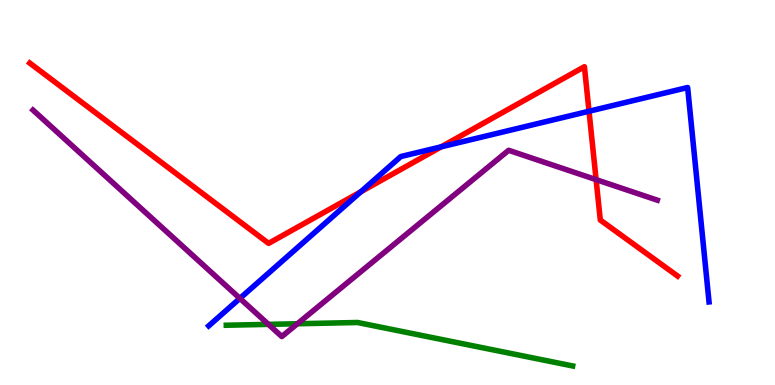[{'lines': ['blue', 'red'], 'intersections': [{'x': 4.66, 'y': 5.02}, {'x': 5.69, 'y': 6.19}, {'x': 7.6, 'y': 7.11}]}, {'lines': ['green', 'red'], 'intersections': []}, {'lines': ['purple', 'red'], 'intersections': [{'x': 7.69, 'y': 5.33}]}, {'lines': ['blue', 'green'], 'intersections': []}, {'lines': ['blue', 'purple'], 'intersections': [{'x': 3.1, 'y': 2.25}]}, {'lines': ['green', 'purple'], 'intersections': [{'x': 3.46, 'y': 1.58}, {'x': 3.84, 'y': 1.59}]}]